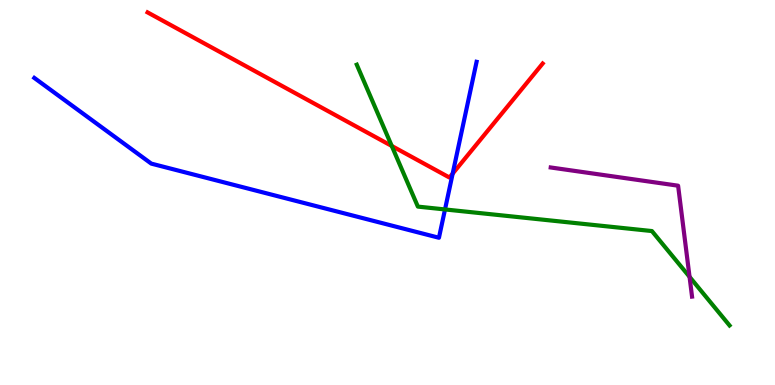[{'lines': ['blue', 'red'], 'intersections': [{'x': 5.84, 'y': 5.49}]}, {'lines': ['green', 'red'], 'intersections': [{'x': 5.06, 'y': 6.21}]}, {'lines': ['purple', 'red'], 'intersections': []}, {'lines': ['blue', 'green'], 'intersections': [{'x': 5.74, 'y': 4.56}]}, {'lines': ['blue', 'purple'], 'intersections': []}, {'lines': ['green', 'purple'], 'intersections': [{'x': 8.9, 'y': 2.81}]}]